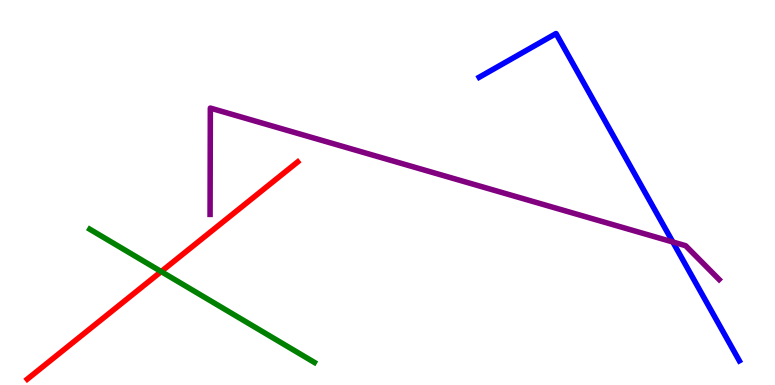[{'lines': ['blue', 'red'], 'intersections': []}, {'lines': ['green', 'red'], 'intersections': [{'x': 2.08, 'y': 2.95}]}, {'lines': ['purple', 'red'], 'intersections': []}, {'lines': ['blue', 'green'], 'intersections': []}, {'lines': ['blue', 'purple'], 'intersections': [{'x': 8.68, 'y': 3.71}]}, {'lines': ['green', 'purple'], 'intersections': []}]